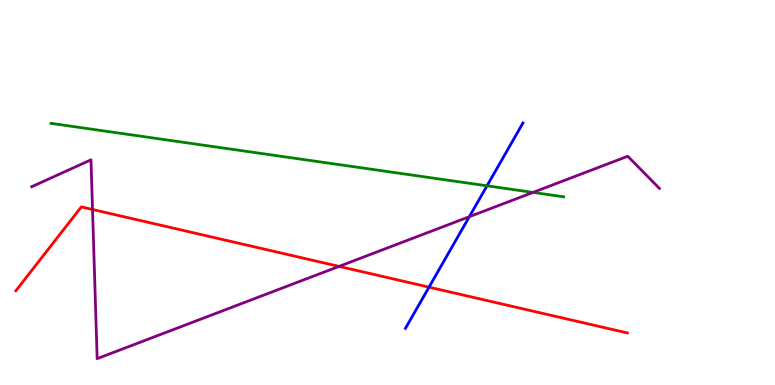[{'lines': ['blue', 'red'], 'intersections': [{'x': 5.54, 'y': 2.54}]}, {'lines': ['green', 'red'], 'intersections': []}, {'lines': ['purple', 'red'], 'intersections': [{'x': 1.19, 'y': 4.56}, {'x': 4.37, 'y': 3.08}]}, {'lines': ['blue', 'green'], 'intersections': [{'x': 6.28, 'y': 5.17}]}, {'lines': ['blue', 'purple'], 'intersections': [{'x': 6.06, 'y': 4.37}]}, {'lines': ['green', 'purple'], 'intersections': [{'x': 6.88, 'y': 5.0}]}]